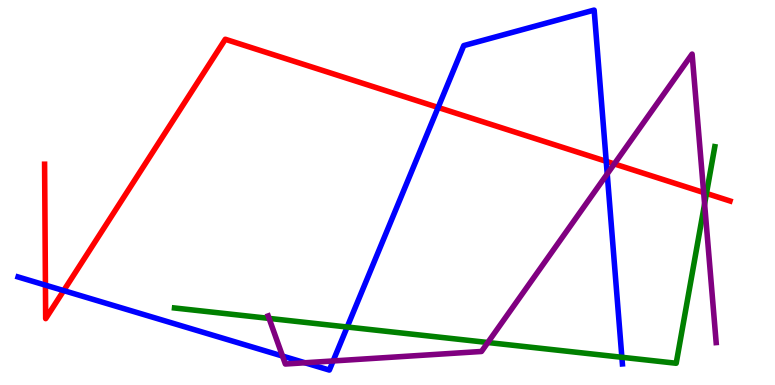[{'lines': ['blue', 'red'], 'intersections': [{'x': 0.586, 'y': 2.59}, {'x': 0.822, 'y': 2.45}, {'x': 5.65, 'y': 7.21}, {'x': 7.82, 'y': 5.81}]}, {'lines': ['green', 'red'], 'intersections': [{'x': 9.12, 'y': 4.98}]}, {'lines': ['purple', 'red'], 'intersections': [{'x': 7.93, 'y': 5.74}, {'x': 9.08, 'y': 5.0}]}, {'lines': ['blue', 'green'], 'intersections': [{'x': 4.48, 'y': 1.51}, {'x': 8.02, 'y': 0.72}]}, {'lines': ['blue', 'purple'], 'intersections': [{'x': 3.65, 'y': 0.752}, {'x': 3.93, 'y': 0.578}, {'x': 4.3, 'y': 0.624}, {'x': 7.84, 'y': 5.48}]}, {'lines': ['green', 'purple'], 'intersections': [{'x': 3.47, 'y': 1.73}, {'x': 6.29, 'y': 1.1}, {'x': 9.09, 'y': 4.7}]}]